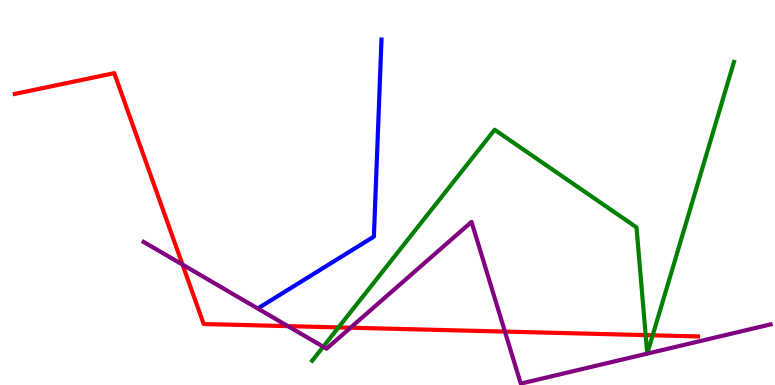[{'lines': ['blue', 'red'], 'intersections': []}, {'lines': ['green', 'red'], 'intersections': [{'x': 4.37, 'y': 1.5}, {'x': 8.33, 'y': 1.3}, {'x': 8.42, 'y': 1.29}]}, {'lines': ['purple', 'red'], 'intersections': [{'x': 2.36, 'y': 3.13}, {'x': 3.72, 'y': 1.53}, {'x': 4.52, 'y': 1.49}, {'x': 6.52, 'y': 1.39}]}, {'lines': ['blue', 'green'], 'intersections': []}, {'lines': ['blue', 'purple'], 'intersections': []}, {'lines': ['green', 'purple'], 'intersections': [{'x': 4.17, 'y': 0.994}]}]